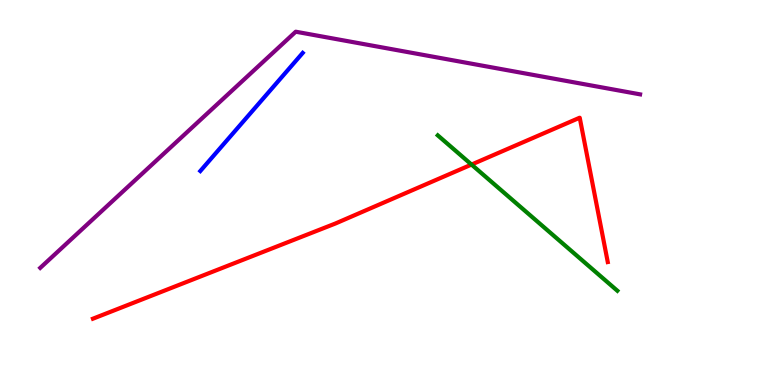[{'lines': ['blue', 'red'], 'intersections': []}, {'lines': ['green', 'red'], 'intersections': [{'x': 6.08, 'y': 5.73}]}, {'lines': ['purple', 'red'], 'intersections': []}, {'lines': ['blue', 'green'], 'intersections': []}, {'lines': ['blue', 'purple'], 'intersections': []}, {'lines': ['green', 'purple'], 'intersections': []}]